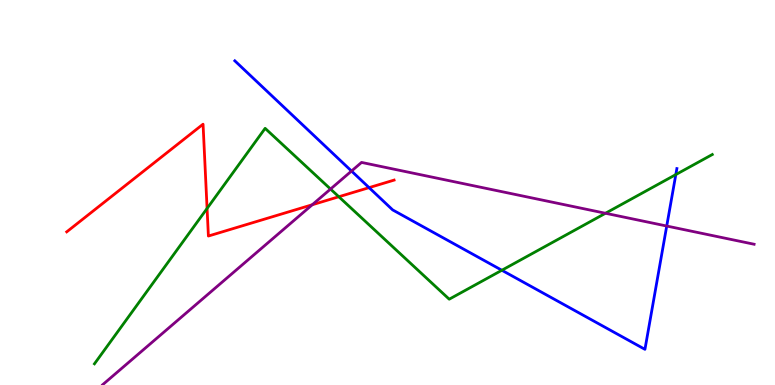[{'lines': ['blue', 'red'], 'intersections': [{'x': 4.76, 'y': 5.13}]}, {'lines': ['green', 'red'], 'intersections': [{'x': 2.67, 'y': 4.59}, {'x': 4.37, 'y': 4.89}]}, {'lines': ['purple', 'red'], 'intersections': [{'x': 4.03, 'y': 4.68}]}, {'lines': ['blue', 'green'], 'intersections': [{'x': 6.48, 'y': 2.98}, {'x': 8.72, 'y': 5.47}]}, {'lines': ['blue', 'purple'], 'intersections': [{'x': 4.54, 'y': 5.56}, {'x': 8.6, 'y': 4.13}]}, {'lines': ['green', 'purple'], 'intersections': [{'x': 4.26, 'y': 5.09}, {'x': 7.81, 'y': 4.46}]}]